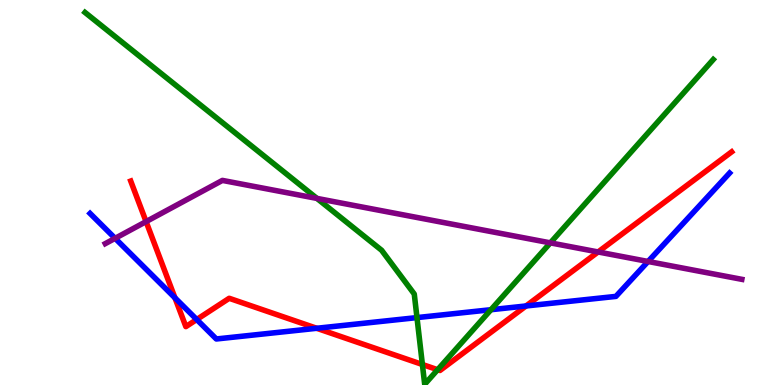[{'lines': ['blue', 'red'], 'intersections': [{'x': 2.26, 'y': 2.26}, {'x': 2.54, 'y': 1.7}, {'x': 4.09, 'y': 1.47}, {'x': 6.79, 'y': 2.05}]}, {'lines': ['green', 'red'], 'intersections': [{'x': 5.45, 'y': 0.533}, {'x': 5.65, 'y': 0.397}]}, {'lines': ['purple', 'red'], 'intersections': [{'x': 1.88, 'y': 4.24}, {'x': 7.72, 'y': 3.46}]}, {'lines': ['blue', 'green'], 'intersections': [{'x': 5.38, 'y': 1.75}, {'x': 6.33, 'y': 1.96}]}, {'lines': ['blue', 'purple'], 'intersections': [{'x': 1.49, 'y': 3.81}, {'x': 8.36, 'y': 3.21}]}, {'lines': ['green', 'purple'], 'intersections': [{'x': 4.09, 'y': 4.85}, {'x': 7.1, 'y': 3.69}]}]